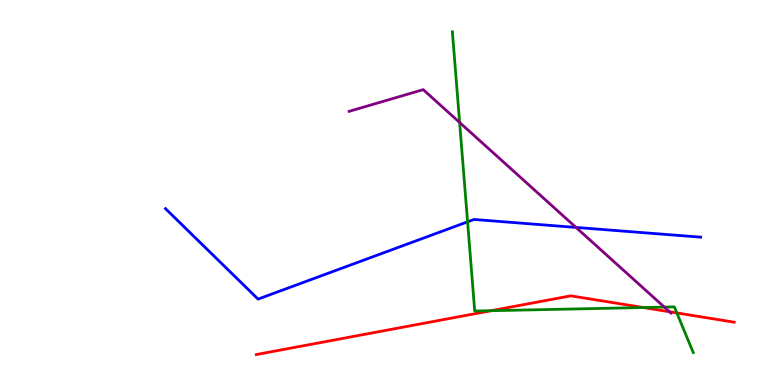[{'lines': ['blue', 'red'], 'intersections': []}, {'lines': ['green', 'red'], 'intersections': [{'x': 6.34, 'y': 1.93}, {'x': 8.3, 'y': 2.01}, {'x': 8.73, 'y': 1.87}]}, {'lines': ['purple', 'red'], 'intersections': [{'x': 8.64, 'y': 1.9}]}, {'lines': ['blue', 'green'], 'intersections': [{'x': 6.03, 'y': 4.24}]}, {'lines': ['blue', 'purple'], 'intersections': [{'x': 7.43, 'y': 4.09}]}, {'lines': ['green', 'purple'], 'intersections': [{'x': 5.93, 'y': 6.82}, {'x': 8.57, 'y': 2.02}]}]